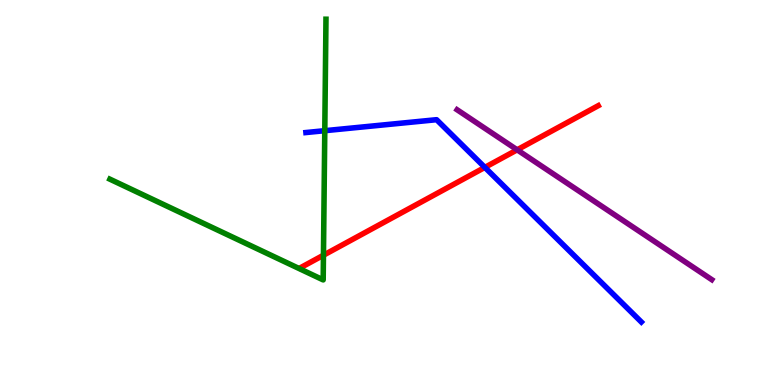[{'lines': ['blue', 'red'], 'intersections': [{'x': 6.26, 'y': 5.65}]}, {'lines': ['green', 'red'], 'intersections': [{'x': 4.17, 'y': 3.37}]}, {'lines': ['purple', 'red'], 'intersections': [{'x': 6.67, 'y': 6.11}]}, {'lines': ['blue', 'green'], 'intersections': [{'x': 4.19, 'y': 6.61}]}, {'lines': ['blue', 'purple'], 'intersections': []}, {'lines': ['green', 'purple'], 'intersections': []}]